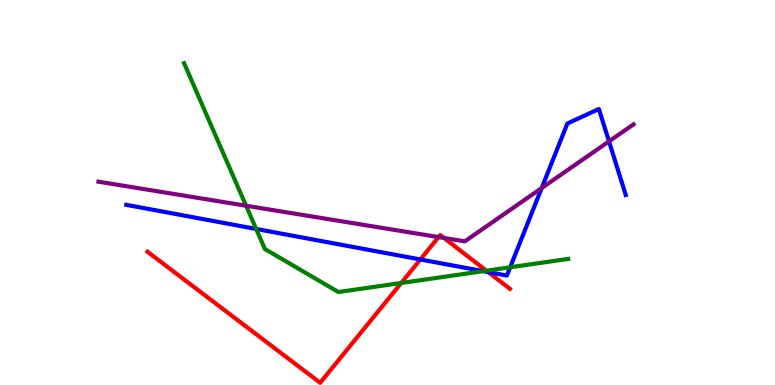[{'lines': ['blue', 'red'], 'intersections': [{'x': 5.42, 'y': 3.26}, {'x': 6.3, 'y': 2.93}]}, {'lines': ['green', 'red'], 'intersections': [{'x': 5.18, 'y': 2.65}, {'x': 6.28, 'y': 2.97}]}, {'lines': ['purple', 'red'], 'intersections': [{'x': 5.66, 'y': 3.84}, {'x': 5.73, 'y': 3.82}]}, {'lines': ['blue', 'green'], 'intersections': [{'x': 3.31, 'y': 4.05}, {'x': 6.24, 'y': 2.96}, {'x': 6.58, 'y': 3.06}]}, {'lines': ['blue', 'purple'], 'intersections': [{'x': 6.99, 'y': 5.12}, {'x': 7.86, 'y': 6.33}]}, {'lines': ['green', 'purple'], 'intersections': [{'x': 3.18, 'y': 4.66}]}]